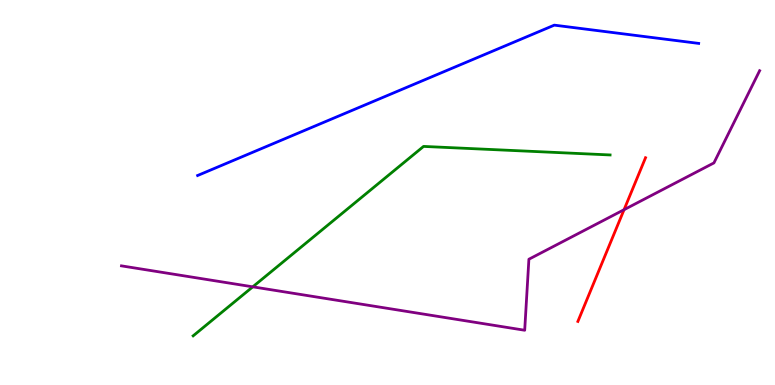[{'lines': ['blue', 'red'], 'intersections': []}, {'lines': ['green', 'red'], 'intersections': []}, {'lines': ['purple', 'red'], 'intersections': [{'x': 8.05, 'y': 4.55}]}, {'lines': ['blue', 'green'], 'intersections': []}, {'lines': ['blue', 'purple'], 'intersections': []}, {'lines': ['green', 'purple'], 'intersections': [{'x': 3.26, 'y': 2.55}]}]